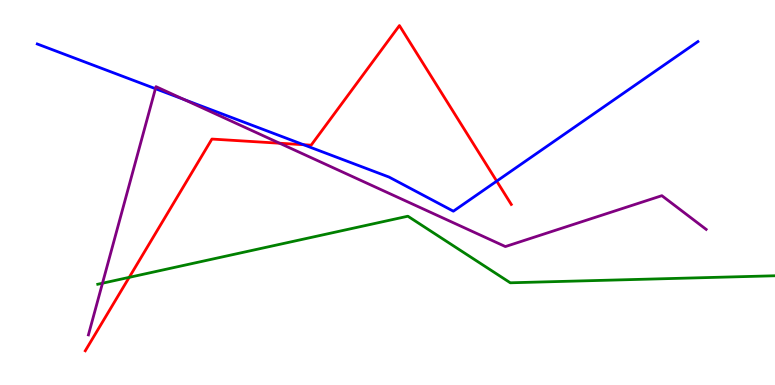[{'lines': ['blue', 'red'], 'intersections': [{'x': 3.92, 'y': 6.24}, {'x': 6.41, 'y': 5.3}]}, {'lines': ['green', 'red'], 'intersections': [{'x': 1.67, 'y': 2.8}]}, {'lines': ['purple', 'red'], 'intersections': [{'x': 3.61, 'y': 6.28}]}, {'lines': ['blue', 'green'], 'intersections': []}, {'lines': ['blue', 'purple'], 'intersections': [{'x': 2.01, 'y': 7.7}, {'x': 2.38, 'y': 7.41}]}, {'lines': ['green', 'purple'], 'intersections': [{'x': 1.32, 'y': 2.64}]}]